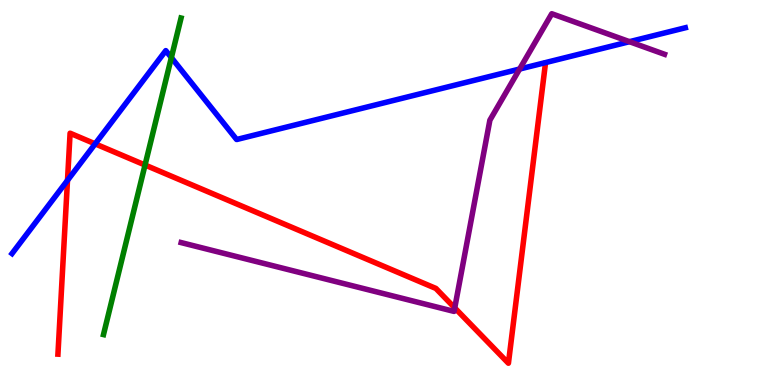[{'lines': ['blue', 'red'], 'intersections': [{'x': 0.871, 'y': 5.32}, {'x': 1.23, 'y': 6.26}]}, {'lines': ['green', 'red'], 'intersections': [{'x': 1.87, 'y': 5.71}]}, {'lines': ['purple', 'red'], 'intersections': [{'x': 5.87, 'y': 2.0}]}, {'lines': ['blue', 'green'], 'intersections': [{'x': 2.21, 'y': 8.5}]}, {'lines': ['blue', 'purple'], 'intersections': [{'x': 6.7, 'y': 8.21}, {'x': 8.12, 'y': 8.92}]}, {'lines': ['green', 'purple'], 'intersections': []}]